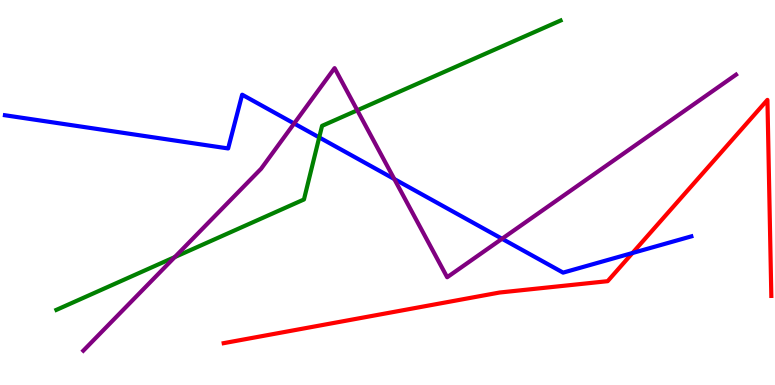[{'lines': ['blue', 'red'], 'intersections': [{'x': 8.16, 'y': 3.43}]}, {'lines': ['green', 'red'], 'intersections': []}, {'lines': ['purple', 'red'], 'intersections': []}, {'lines': ['blue', 'green'], 'intersections': [{'x': 4.12, 'y': 6.43}]}, {'lines': ['blue', 'purple'], 'intersections': [{'x': 3.8, 'y': 6.79}, {'x': 5.09, 'y': 5.35}, {'x': 6.48, 'y': 3.8}]}, {'lines': ['green', 'purple'], 'intersections': [{'x': 2.26, 'y': 3.32}, {'x': 4.61, 'y': 7.14}]}]